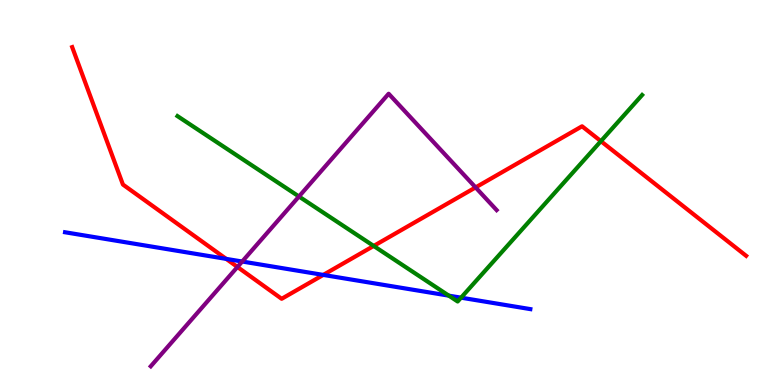[{'lines': ['blue', 'red'], 'intersections': [{'x': 2.92, 'y': 3.28}, {'x': 4.17, 'y': 2.86}]}, {'lines': ['green', 'red'], 'intersections': [{'x': 4.82, 'y': 3.61}, {'x': 7.75, 'y': 6.33}]}, {'lines': ['purple', 'red'], 'intersections': [{'x': 3.06, 'y': 3.07}, {'x': 6.14, 'y': 5.13}]}, {'lines': ['blue', 'green'], 'intersections': [{'x': 5.79, 'y': 2.32}, {'x': 5.95, 'y': 2.27}]}, {'lines': ['blue', 'purple'], 'intersections': [{'x': 3.13, 'y': 3.21}]}, {'lines': ['green', 'purple'], 'intersections': [{'x': 3.86, 'y': 4.9}]}]